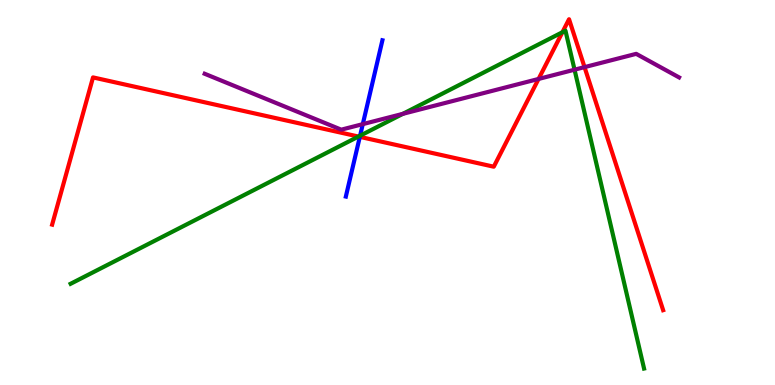[{'lines': ['blue', 'red'], 'intersections': [{'x': 4.64, 'y': 6.45}]}, {'lines': ['green', 'red'], 'intersections': [{'x': 4.63, 'y': 6.45}, {'x': 7.26, 'y': 9.16}]}, {'lines': ['purple', 'red'], 'intersections': [{'x': 6.95, 'y': 7.95}, {'x': 7.54, 'y': 8.26}]}, {'lines': ['blue', 'green'], 'intersections': [{'x': 4.65, 'y': 6.47}]}, {'lines': ['blue', 'purple'], 'intersections': [{'x': 4.68, 'y': 6.78}]}, {'lines': ['green', 'purple'], 'intersections': [{'x': 5.2, 'y': 7.04}, {'x': 7.41, 'y': 8.19}]}]